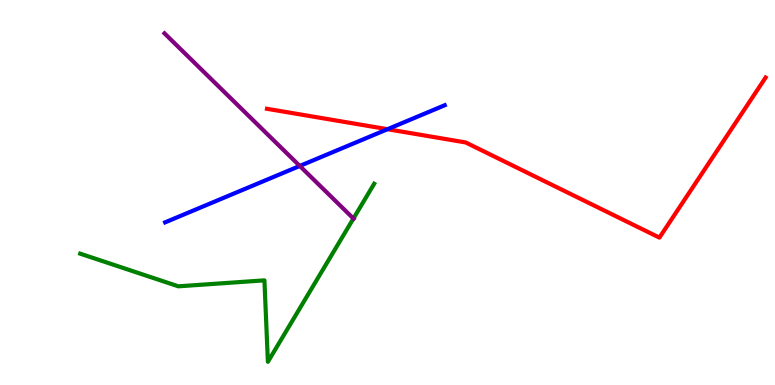[{'lines': ['blue', 'red'], 'intersections': [{'x': 5.0, 'y': 6.64}]}, {'lines': ['green', 'red'], 'intersections': []}, {'lines': ['purple', 'red'], 'intersections': []}, {'lines': ['blue', 'green'], 'intersections': []}, {'lines': ['blue', 'purple'], 'intersections': [{'x': 3.87, 'y': 5.69}]}, {'lines': ['green', 'purple'], 'intersections': [{'x': 4.56, 'y': 4.32}]}]